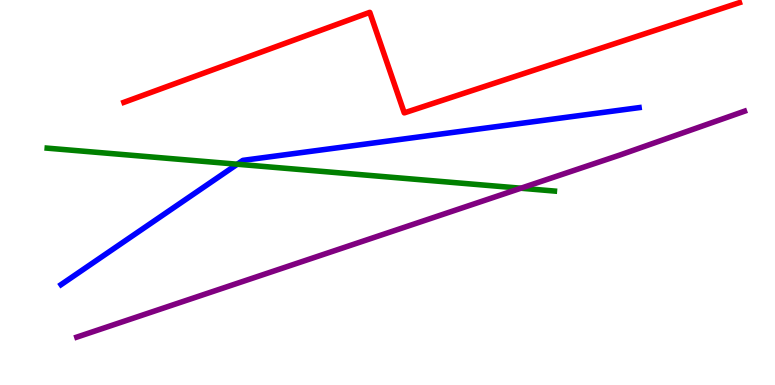[{'lines': ['blue', 'red'], 'intersections': []}, {'lines': ['green', 'red'], 'intersections': []}, {'lines': ['purple', 'red'], 'intersections': []}, {'lines': ['blue', 'green'], 'intersections': [{'x': 3.06, 'y': 5.73}]}, {'lines': ['blue', 'purple'], 'intersections': []}, {'lines': ['green', 'purple'], 'intersections': [{'x': 6.72, 'y': 5.11}]}]